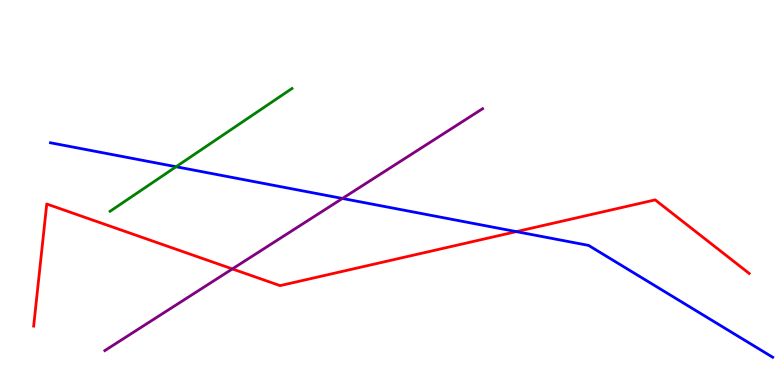[{'lines': ['blue', 'red'], 'intersections': [{'x': 6.66, 'y': 3.98}]}, {'lines': ['green', 'red'], 'intersections': []}, {'lines': ['purple', 'red'], 'intersections': [{'x': 3.0, 'y': 3.01}]}, {'lines': ['blue', 'green'], 'intersections': [{'x': 2.27, 'y': 5.67}]}, {'lines': ['blue', 'purple'], 'intersections': [{'x': 4.42, 'y': 4.85}]}, {'lines': ['green', 'purple'], 'intersections': []}]